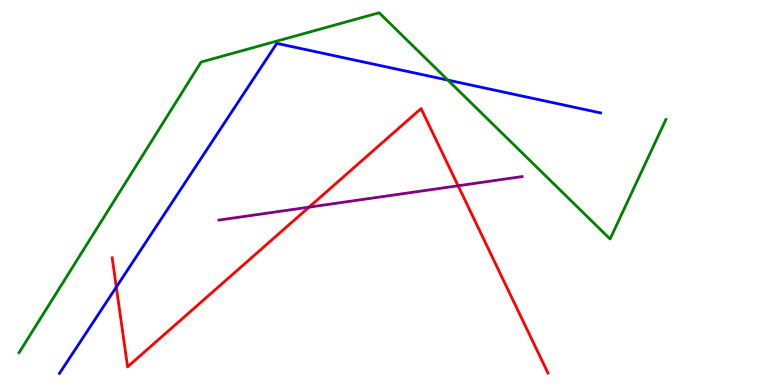[{'lines': ['blue', 'red'], 'intersections': [{'x': 1.5, 'y': 2.54}]}, {'lines': ['green', 'red'], 'intersections': []}, {'lines': ['purple', 'red'], 'intersections': [{'x': 3.99, 'y': 4.62}, {'x': 5.91, 'y': 5.17}]}, {'lines': ['blue', 'green'], 'intersections': [{'x': 5.78, 'y': 7.92}]}, {'lines': ['blue', 'purple'], 'intersections': []}, {'lines': ['green', 'purple'], 'intersections': []}]